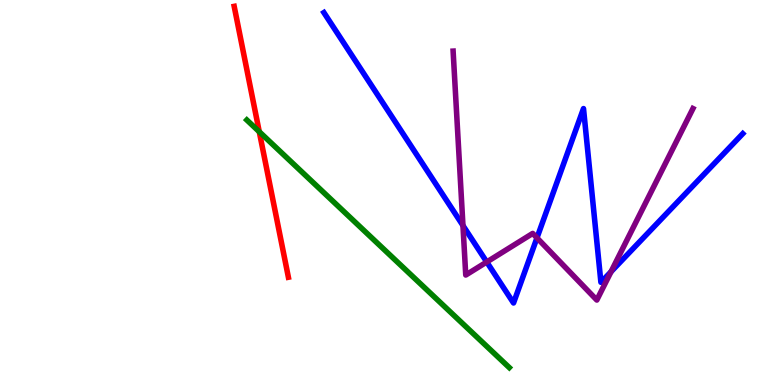[{'lines': ['blue', 'red'], 'intersections': []}, {'lines': ['green', 'red'], 'intersections': [{'x': 3.35, 'y': 6.58}]}, {'lines': ['purple', 'red'], 'intersections': []}, {'lines': ['blue', 'green'], 'intersections': []}, {'lines': ['blue', 'purple'], 'intersections': [{'x': 5.97, 'y': 4.14}, {'x': 6.28, 'y': 3.2}, {'x': 6.93, 'y': 3.82}, {'x': 7.88, 'y': 2.94}]}, {'lines': ['green', 'purple'], 'intersections': []}]